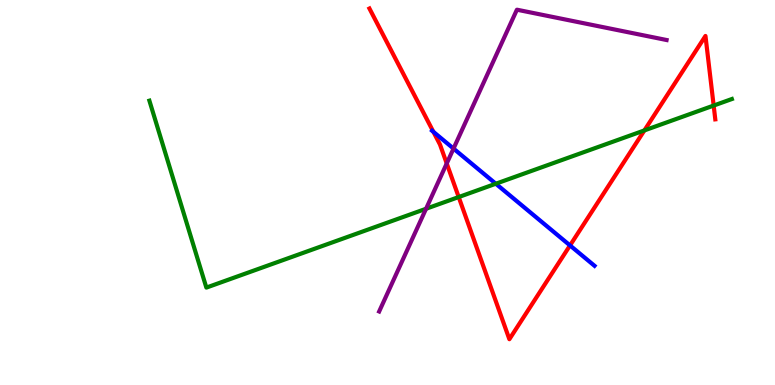[{'lines': ['blue', 'red'], 'intersections': [{'x': 5.59, 'y': 6.57}, {'x': 7.36, 'y': 3.63}]}, {'lines': ['green', 'red'], 'intersections': [{'x': 5.92, 'y': 4.88}, {'x': 8.31, 'y': 6.61}, {'x': 9.21, 'y': 7.26}]}, {'lines': ['purple', 'red'], 'intersections': [{'x': 5.76, 'y': 5.75}]}, {'lines': ['blue', 'green'], 'intersections': [{'x': 6.4, 'y': 5.23}]}, {'lines': ['blue', 'purple'], 'intersections': [{'x': 5.85, 'y': 6.14}]}, {'lines': ['green', 'purple'], 'intersections': [{'x': 5.5, 'y': 4.58}]}]